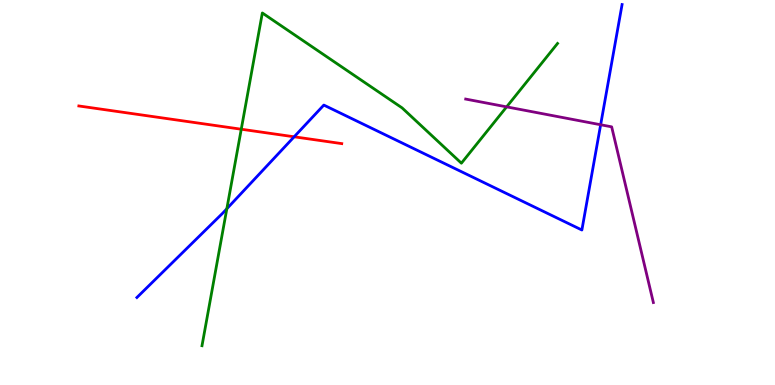[{'lines': ['blue', 'red'], 'intersections': [{'x': 3.8, 'y': 6.45}]}, {'lines': ['green', 'red'], 'intersections': [{'x': 3.11, 'y': 6.64}]}, {'lines': ['purple', 'red'], 'intersections': []}, {'lines': ['blue', 'green'], 'intersections': [{'x': 2.93, 'y': 4.58}]}, {'lines': ['blue', 'purple'], 'intersections': [{'x': 7.75, 'y': 6.76}]}, {'lines': ['green', 'purple'], 'intersections': [{'x': 6.54, 'y': 7.22}]}]